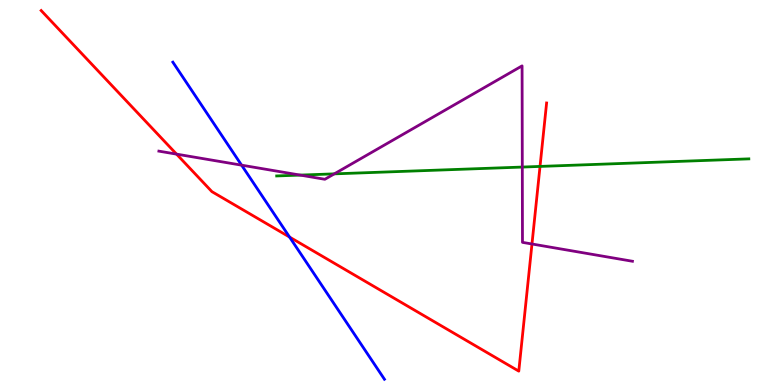[{'lines': ['blue', 'red'], 'intersections': [{'x': 3.74, 'y': 3.84}]}, {'lines': ['green', 'red'], 'intersections': [{'x': 6.97, 'y': 5.68}]}, {'lines': ['purple', 'red'], 'intersections': [{'x': 2.28, 'y': 6.0}, {'x': 6.86, 'y': 3.66}]}, {'lines': ['blue', 'green'], 'intersections': []}, {'lines': ['blue', 'purple'], 'intersections': [{'x': 3.12, 'y': 5.71}]}, {'lines': ['green', 'purple'], 'intersections': [{'x': 3.87, 'y': 5.45}, {'x': 4.31, 'y': 5.48}, {'x': 6.74, 'y': 5.66}]}]